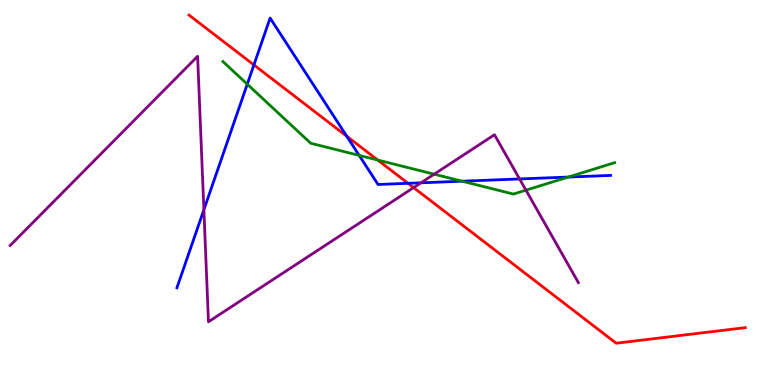[{'lines': ['blue', 'red'], 'intersections': [{'x': 3.28, 'y': 8.31}, {'x': 4.47, 'y': 6.46}, {'x': 5.26, 'y': 5.24}]}, {'lines': ['green', 'red'], 'intersections': [{'x': 4.87, 'y': 5.84}]}, {'lines': ['purple', 'red'], 'intersections': [{'x': 5.34, 'y': 5.13}]}, {'lines': ['blue', 'green'], 'intersections': [{'x': 3.19, 'y': 7.81}, {'x': 4.63, 'y': 5.96}, {'x': 5.96, 'y': 5.29}, {'x': 7.33, 'y': 5.4}]}, {'lines': ['blue', 'purple'], 'intersections': [{'x': 2.63, 'y': 4.55}, {'x': 5.43, 'y': 5.25}, {'x': 6.7, 'y': 5.35}]}, {'lines': ['green', 'purple'], 'intersections': [{'x': 5.6, 'y': 5.48}, {'x': 6.79, 'y': 5.06}]}]